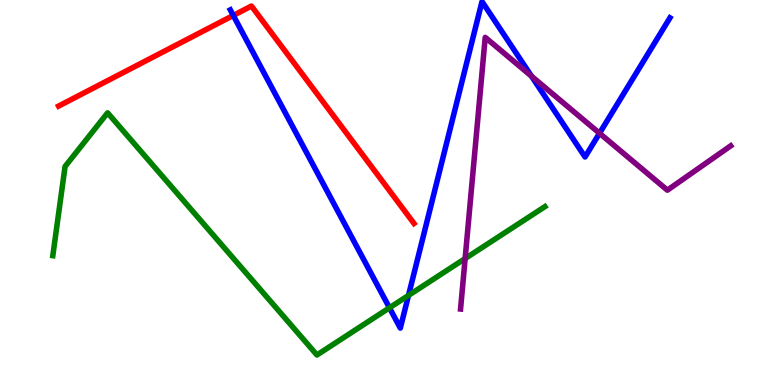[{'lines': ['blue', 'red'], 'intersections': [{'x': 3.01, 'y': 9.6}]}, {'lines': ['green', 'red'], 'intersections': []}, {'lines': ['purple', 'red'], 'intersections': []}, {'lines': ['blue', 'green'], 'intersections': [{'x': 5.03, 'y': 2.01}, {'x': 5.27, 'y': 2.33}]}, {'lines': ['blue', 'purple'], 'intersections': [{'x': 6.86, 'y': 8.02}, {'x': 7.74, 'y': 6.54}]}, {'lines': ['green', 'purple'], 'intersections': [{'x': 6.0, 'y': 3.28}]}]